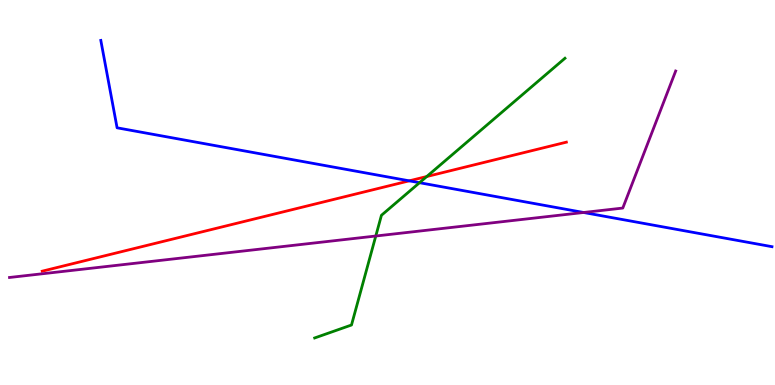[{'lines': ['blue', 'red'], 'intersections': [{'x': 5.28, 'y': 5.3}]}, {'lines': ['green', 'red'], 'intersections': [{'x': 5.51, 'y': 5.41}]}, {'lines': ['purple', 'red'], 'intersections': []}, {'lines': ['blue', 'green'], 'intersections': [{'x': 5.41, 'y': 5.25}]}, {'lines': ['blue', 'purple'], 'intersections': [{'x': 7.53, 'y': 4.48}]}, {'lines': ['green', 'purple'], 'intersections': [{'x': 4.85, 'y': 3.87}]}]